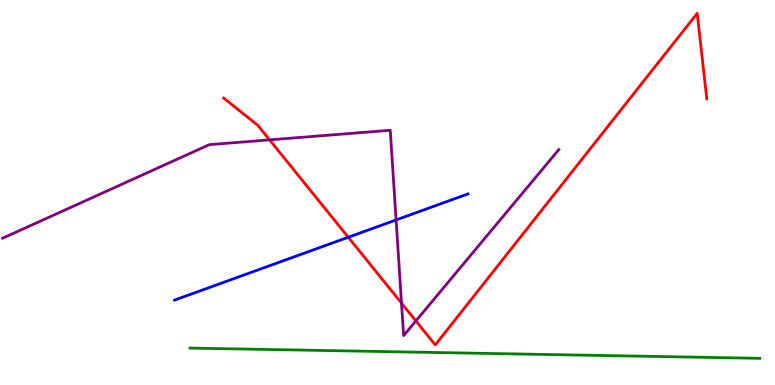[{'lines': ['blue', 'red'], 'intersections': [{'x': 4.49, 'y': 3.84}]}, {'lines': ['green', 'red'], 'intersections': []}, {'lines': ['purple', 'red'], 'intersections': [{'x': 3.48, 'y': 6.37}, {'x': 5.18, 'y': 2.13}, {'x': 5.37, 'y': 1.66}]}, {'lines': ['blue', 'green'], 'intersections': []}, {'lines': ['blue', 'purple'], 'intersections': [{'x': 5.11, 'y': 4.29}]}, {'lines': ['green', 'purple'], 'intersections': []}]